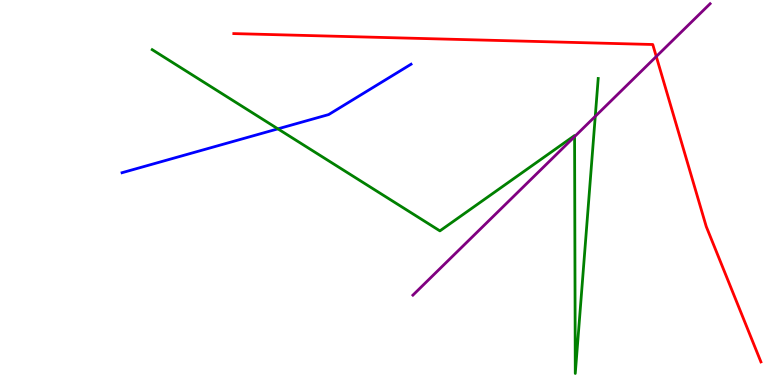[{'lines': ['blue', 'red'], 'intersections': []}, {'lines': ['green', 'red'], 'intersections': []}, {'lines': ['purple', 'red'], 'intersections': [{'x': 8.47, 'y': 8.53}]}, {'lines': ['blue', 'green'], 'intersections': [{'x': 3.59, 'y': 6.65}]}, {'lines': ['blue', 'purple'], 'intersections': []}, {'lines': ['green', 'purple'], 'intersections': [{'x': 7.41, 'y': 6.45}, {'x': 7.68, 'y': 6.98}]}]